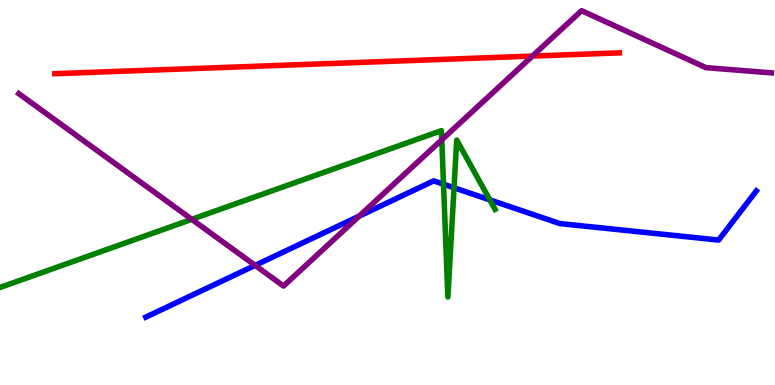[{'lines': ['blue', 'red'], 'intersections': []}, {'lines': ['green', 'red'], 'intersections': []}, {'lines': ['purple', 'red'], 'intersections': [{'x': 6.87, 'y': 8.54}]}, {'lines': ['blue', 'green'], 'intersections': [{'x': 5.72, 'y': 5.22}, {'x': 5.86, 'y': 5.12}, {'x': 6.32, 'y': 4.81}]}, {'lines': ['blue', 'purple'], 'intersections': [{'x': 3.29, 'y': 3.11}, {'x': 4.63, 'y': 4.39}]}, {'lines': ['green', 'purple'], 'intersections': [{'x': 2.47, 'y': 4.3}, {'x': 5.7, 'y': 6.37}]}]